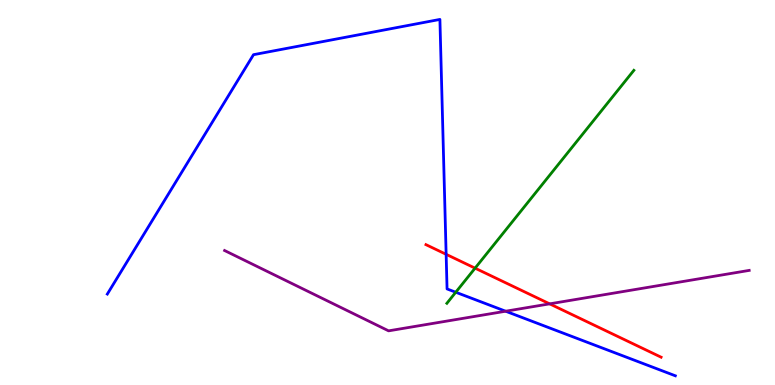[{'lines': ['blue', 'red'], 'intersections': [{'x': 5.76, 'y': 3.39}]}, {'lines': ['green', 'red'], 'intersections': [{'x': 6.13, 'y': 3.03}]}, {'lines': ['purple', 'red'], 'intersections': [{'x': 7.09, 'y': 2.11}]}, {'lines': ['blue', 'green'], 'intersections': [{'x': 5.88, 'y': 2.41}]}, {'lines': ['blue', 'purple'], 'intersections': [{'x': 6.52, 'y': 1.92}]}, {'lines': ['green', 'purple'], 'intersections': []}]